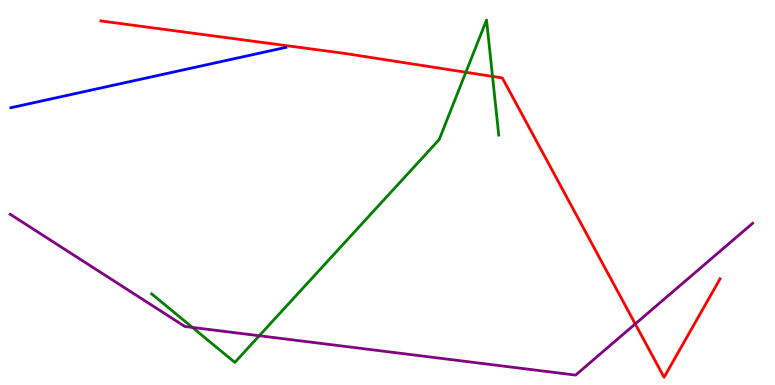[{'lines': ['blue', 'red'], 'intersections': []}, {'lines': ['green', 'red'], 'intersections': [{'x': 6.01, 'y': 8.12}, {'x': 6.36, 'y': 8.02}]}, {'lines': ['purple', 'red'], 'intersections': [{'x': 8.2, 'y': 1.59}]}, {'lines': ['blue', 'green'], 'intersections': []}, {'lines': ['blue', 'purple'], 'intersections': []}, {'lines': ['green', 'purple'], 'intersections': [{'x': 2.48, 'y': 1.5}, {'x': 3.35, 'y': 1.28}]}]